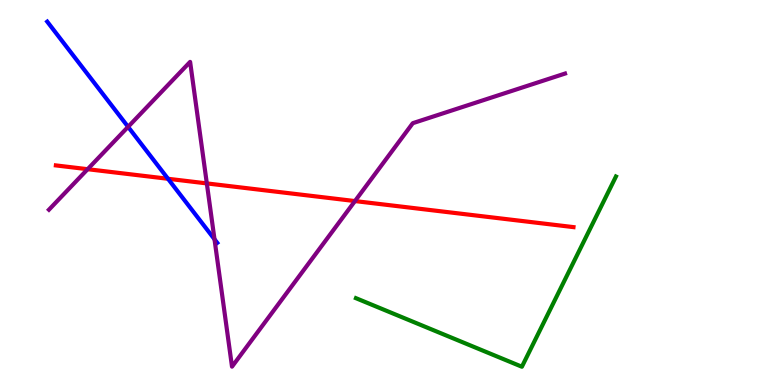[{'lines': ['blue', 'red'], 'intersections': [{'x': 2.17, 'y': 5.36}]}, {'lines': ['green', 'red'], 'intersections': []}, {'lines': ['purple', 'red'], 'intersections': [{'x': 1.13, 'y': 5.61}, {'x': 2.67, 'y': 5.24}, {'x': 4.58, 'y': 4.78}]}, {'lines': ['blue', 'green'], 'intersections': []}, {'lines': ['blue', 'purple'], 'intersections': [{'x': 1.65, 'y': 6.71}, {'x': 2.77, 'y': 3.79}]}, {'lines': ['green', 'purple'], 'intersections': []}]